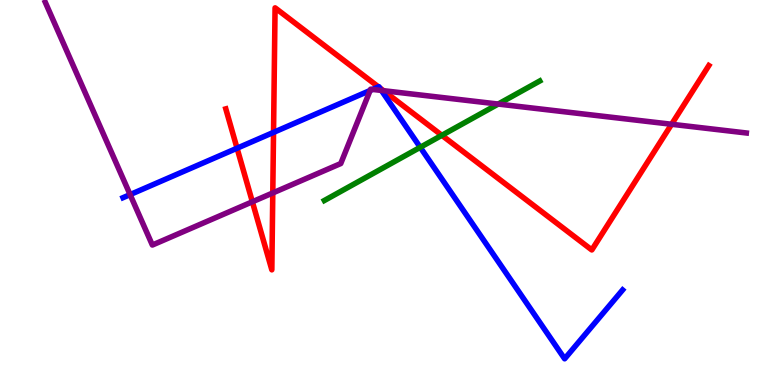[{'lines': ['blue', 'red'], 'intersections': [{'x': 3.06, 'y': 6.15}, {'x': 3.53, 'y': 6.56}, {'x': 4.88, 'y': 7.74}, {'x': 4.9, 'y': 7.72}]}, {'lines': ['green', 'red'], 'intersections': [{'x': 5.7, 'y': 6.49}]}, {'lines': ['purple', 'red'], 'intersections': [{'x': 3.26, 'y': 4.76}, {'x': 3.52, 'y': 4.99}, {'x': 4.95, 'y': 7.64}, {'x': 8.67, 'y': 6.77}]}, {'lines': ['blue', 'green'], 'intersections': [{'x': 5.42, 'y': 6.17}]}, {'lines': ['blue', 'purple'], 'intersections': [{'x': 1.68, 'y': 4.95}, {'x': 4.78, 'y': 7.65}, {'x': 4.81, 'y': 7.68}, {'x': 4.92, 'y': 7.65}]}, {'lines': ['green', 'purple'], 'intersections': [{'x': 6.43, 'y': 7.3}]}]